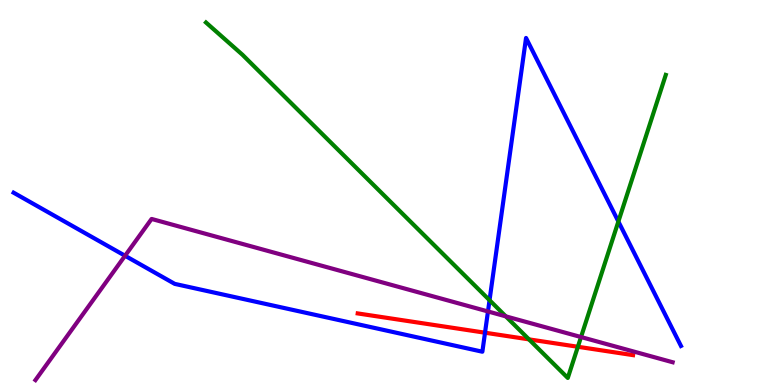[{'lines': ['blue', 'red'], 'intersections': [{'x': 6.26, 'y': 1.36}]}, {'lines': ['green', 'red'], 'intersections': [{'x': 6.83, 'y': 1.19}, {'x': 7.46, 'y': 0.993}]}, {'lines': ['purple', 'red'], 'intersections': []}, {'lines': ['blue', 'green'], 'intersections': [{'x': 6.32, 'y': 2.2}, {'x': 7.98, 'y': 4.25}]}, {'lines': ['blue', 'purple'], 'intersections': [{'x': 1.61, 'y': 3.36}, {'x': 6.3, 'y': 1.91}]}, {'lines': ['green', 'purple'], 'intersections': [{'x': 6.53, 'y': 1.78}, {'x': 7.5, 'y': 1.25}]}]